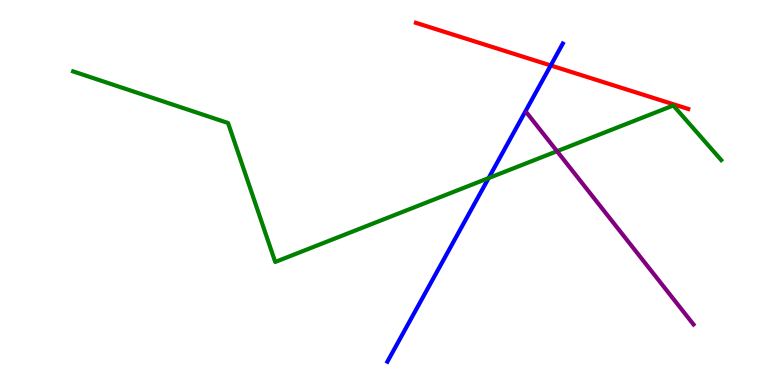[{'lines': ['blue', 'red'], 'intersections': [{'x': 7.11, 'y': 8.3}]}, {'lines': ['green', 'red'], 'intersections': []}, {'lines': ['purple', 'red'], 'intersections': []}, {'lines': ['blue', 'green'], 'intersections': [{'x': 6.3, 'y': 5.37}]}, {'lines': ['blue', 'purple'], 'intersections': []}, {'lines': ['green', 'purple'], 'intersections': [{'x': 7.19, 'y': 6.07}]}]